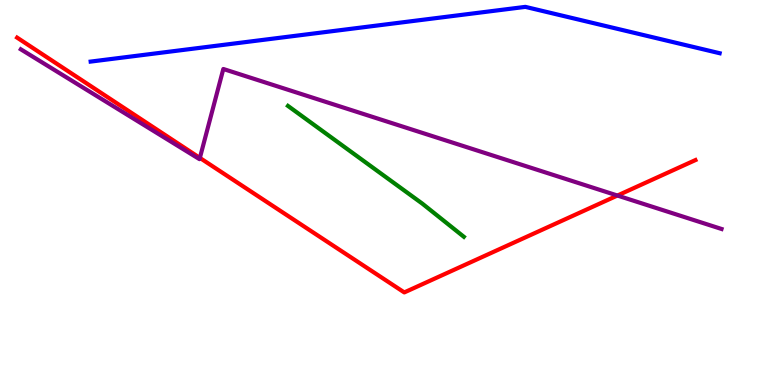[{'lines': ['blue', 'red'], 'intersections': []}, {'lines': ['green', 'red'], 'intersections': []}, {'lines': ['purple', 'red'], 'intersections': [{'x': 2.58, 'y': 5.9}, {'x': 7.97, 'y': 4.92}]}, {'lines': ['blue', 'green'], 'intersections': []}, {'lines': ['blue', 'purple'], 'intersections': []}, {'lines': ['green', 'purple'], 'intersections': []}]